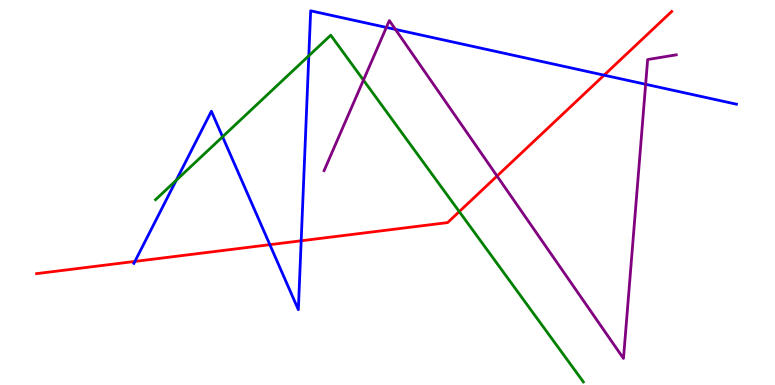[{'lines': ['blue', 'red'], 'intersections': [{'x': 1.74, 'y': 3.21}, {'x': 3.48, 'y': 3.65}, {'x': 3.89, 'y': 3.75}, {'x': 7.79, 'y': 8.05}]}, {'lines': ['green', 'red'], 'intersections': [{'x': 5.93, 'y': 4.5}]}, {'lines': ['purple', 'red'], 'intersections': [{'x': 6.41, 'y': 5.43}]}, {'lines': ['blue', 'green'], 'intersections': [{'x': 2.27, 'y': 5.32}, {'x': 2.87, 'y': 6.45}, {'x': 3.98, 'y': 8.55}]}, {'lines': ['blue', 'purple'], 'intersections': [{'x': 4.99, 'y': 9.29}, {'x': 5.1, 'y': 9.24}, {'x': 8.33, 'y': 7.81}]}, {'lines': ['green', 'purple'], 'intersections': [{'x': 4.69, 'y': 7.92}]}]